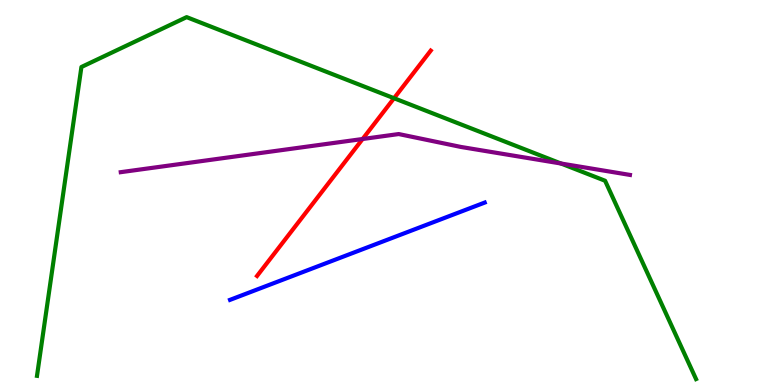[{'lines': ['blue', 'red'], 'intersections': []}, {'lines': ['green', 'red'], 'intersections': [{'x': 5.08, 'y': 7.45}]}, {'lines': ['purple', 'red'], 'intersections': [{'x': 4.68, 'y': 6.39}]}, {'lines': ['blue', 'green'], 'intersections': []}, {'lines': ['blue', 'purple'], 'intersections': []}, {'lines': ['green', 'purple'], 'intersections': [{'x': 7.24, 'y': 5.75}]}]